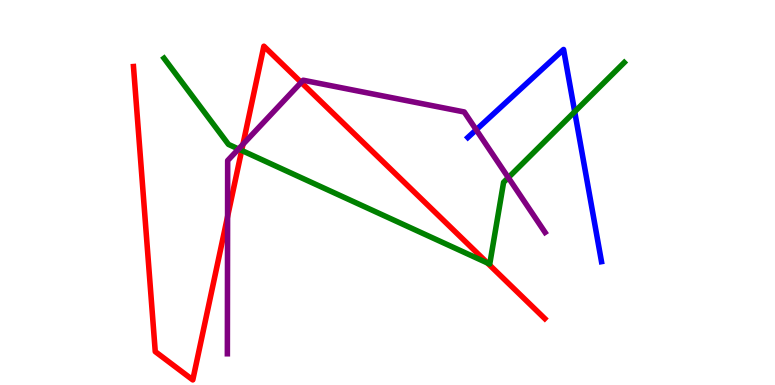[{'lines': ['blue', 'red'], 'intersections': []}, {'lines': ['green', 'red'], 'intersections': [{'x': 3.12, 'y': 6.09}, {'x': 6.29, 'y': 3.17}]}, {'lines': ['purple', 'red'], 'intersections': [{'x': 2.94, 'y': 4.38}, {'x': 3.14, 'y': 6.25}, {'x': 3.89, 'y': 7.86}]}, {'lines': ['blue', 'green'], 'intersections': [{'x': 7.42, 'y': 7.1}]}, {'lines': ['blue', 'purple'], 'intersections': [{'x': 6.14, 'y': 6.63}]}, {'lines': ['green', 'purple'], 'intersections': [{'x': 3.08, 'y': 6.13}, {'x': 6.56, 'y': 5.39}]}]